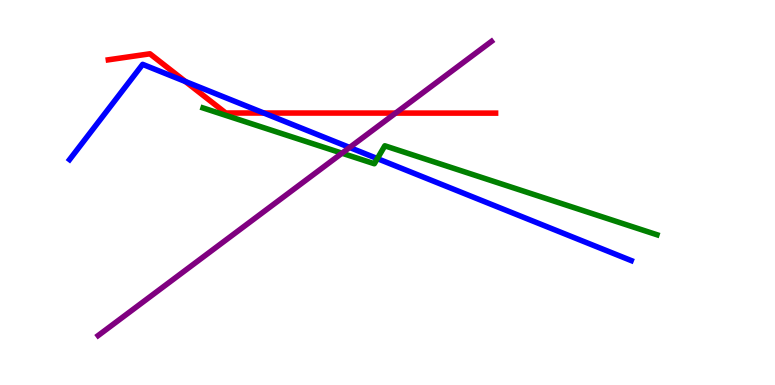[{'lines': ['blue', 'red'], 'intersections': [{'x': 2.39, 'y': 7.88}, {'x': 3.4, 'y': 7.06}]}, {'lines': ['green', 'red'], 'intersections': []}, {'lines': ['purple', 'red'], 'intersections': [{'x': 5.1, 'y': 7.06}]}, {'lines': ['blue', 'green'], 'intersections': [{'x': 4.87, 'y': 5.88}]}, {'lines': ['blue', 'purple'], 'intersections': [{'x': 4.51, 'y': 6.17}]}, {'lines': ['green', 'purple'], 'intersections': [{'x': 4.41, 'y': 6.02}]}]